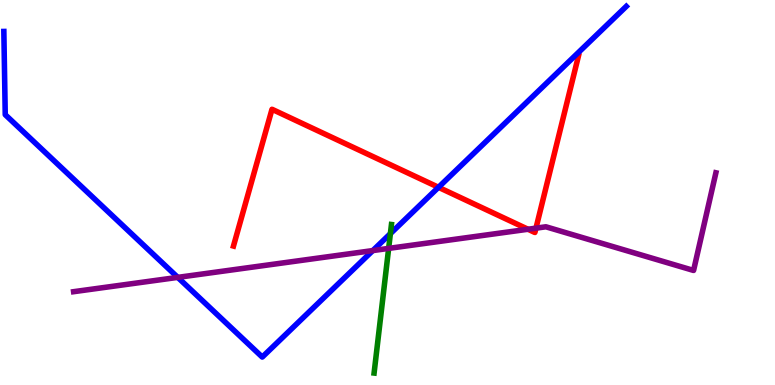[{'lines': ['blue', 'red'], 'intersections': [{'x': 5.66, 'y': 5.14}]}, {'lines': ['green', 'red'], 'intersections': []}, {'lines': ['purple', 'red'], 'intersections': [{'x': 6.81, 'y': 4.05}, {'x': 6.92, 'y': 4.07}]}, {'lines': ['blue', 'green'], 'intersections': [{'x': 5.04, 'y': 3.93}]}, {'lines': ['blue', 'purple'], 'intersections': [{'x': 2.29, 'y': 2.8}, {'x': 4.81, 'y': 3.49}]}, {'lines': ['green', 'purple'], 'intersections': [{'x': 5.01, 'y': 3.55}]}]